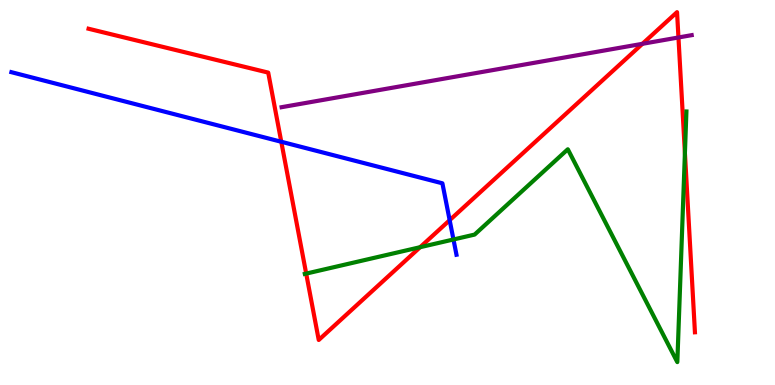[{'lines': ['blue', 'red'], 'intersections': [{'x': 3.63, 'y': 6.32}, {'x': 5.8, 'y': 4.28}]}, {'lines': ['green', 'red'], 'intersections': [{'x': 3.95, 'y': 2.89}, {'x': 5.42, 'y': 3.58}, {'x': 8.84, 'y': 6.03}]}, {'lines': ['purple', 'red'], 'intersections': [{'x': 8.29, 'y': 8.86}, {'x': 8.75, 'y': 9.03}]}, {'lines': ['blue', 'green'], 'intersections': [{'x': 5.85, 'y': 3.78}]}, {'lines': ['blue', 'purple'], 'intersections': []}, {'lines': ['green', 'purple'], 'intersections': []}]